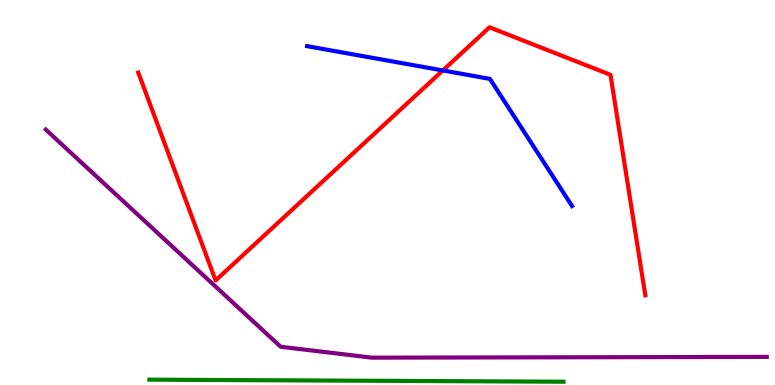[{'lines': ['blue', 'red'], 'intersections': [{'x': 5.71, 'y': 8.17}]}, {'lines': ['green', 'red'], 'intersections': []}, {'lines': ['purple', 'red'], 'intersections': []}, {'lines': ['blue', 'green'], 'intersections': []}, {'lines': ['blue', 'purple'], 'intersections': []}, {'lines': ['green', 'purple'], 'intersections': []}]